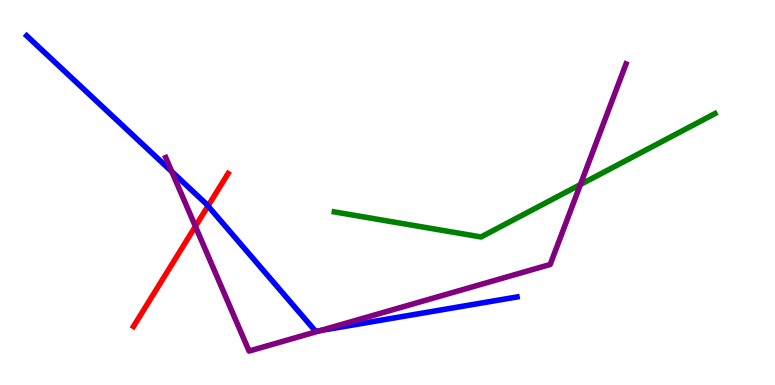[{'lines': ['blue', 'red'], 'intersections': [{'x': 2.68, 'y': 4.65}]}, {'lines': ['green', 'red'], 'intersections': []}, {'lines': ['purple', 'red'], 'intersections': [{'x': 2.52, 'y': 4.12}]}, {'lines': ['blue', 'green'], 'intersections': []}, {'lines': ['blue', 'purple'], 'intersections': [{'x': 2.22, 'y': 5.54}, {'x': 4.14, 'y': 1.41}]}, {'lines': ['green', 'purple'], 'intersections': [{'x': 7.49, 'y': 5.21}]}]